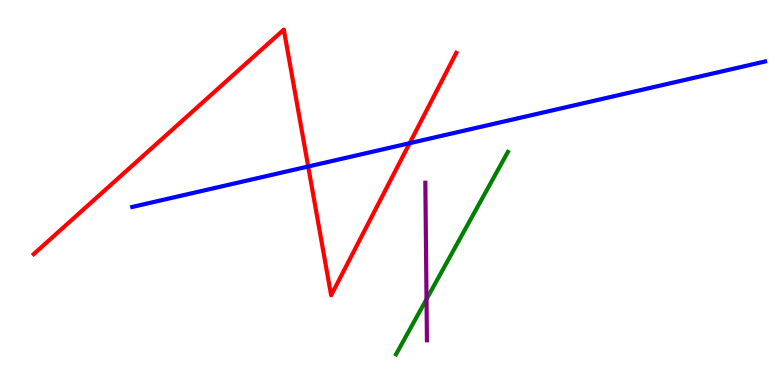[{'lines': ['blue', 'red'], 'intersections': [{'x': 3.98, 'y': 5.68}, {'x': 5.29, 'y': 6.28}]}, {'lines': ['green', 'red'], 'intersections': []}, {'lines': ['purple', 'red'], 'intersections': []}, {'lines': ['blue', 'green'], 'intersections': []}, {'lines': ['blue', 'purple'], 'intersections': []}, {'lines': ['green', 'purple'], 'intersections': [{'x': 5.5, 'y': 2.23}]}]